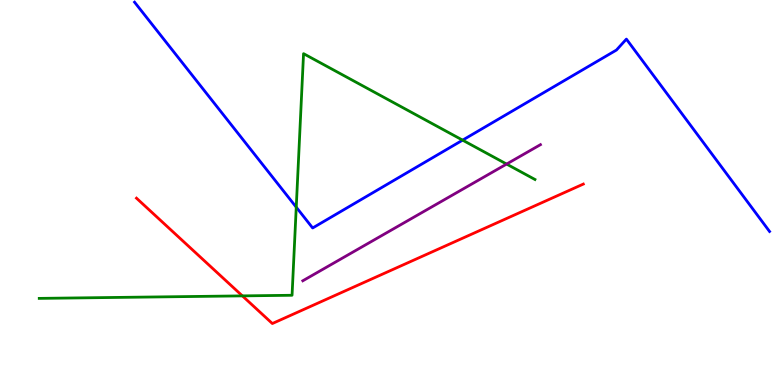[{'lines': ['blue', 'red'], 'intersections': []}, {'lines': ['green', 'red'], 'intersections': [{'x': 3.13, 'y': 2.31}]}, {'lines': ['purple', 'red'], 'intersections': []}, {'lines': ['blue', 'green'], 'intersections': [{'x': 3.82, 'y': 4.62}, {'x': 5.97, 'y': 6.36}]}, {'lines': ['blue', 'purple'], 'intersections': []}, {'lines': ['green', 'purple'], 'intersections': [{'x': 6.54, 'y': 5.74}]}]